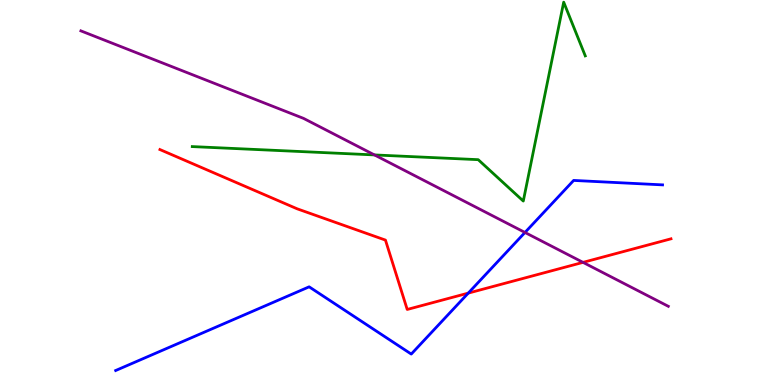[{'lines': ['blue', 'red'], 'intersections': [{'x': 6.04, 'y': 2.39}]}, {'lines': ['green', 'red'], 'intersections': []}, {'lines': ['purple', 'red'], 'intersections': [{'x': 7.52, 'y': 3.19}]}, {'lines': ['blue', 'green'], 'intersections': []}, {'lines': ['blue', 'purple'], 'intersections': [{'x': 6.77, 'y': 3.96}]}, {'lines': ['green', 'purple'], 'intersections': [{'x': 4.83, 'y': 5.98}]}]